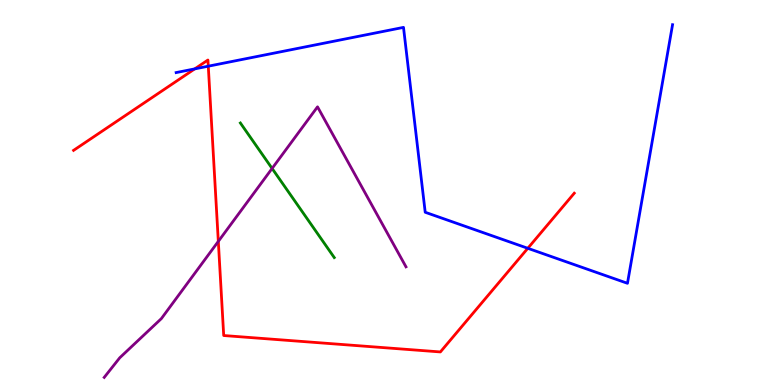[{'lines': ['blue', 'red'], 'intersections': [{'x': 2.51, 'y': 8.21}, {'x': 2.69, 'y': 8.28}, {'x': 6.81, 'y': 3.55}]}, {'lines': ['green', 'red'], 'intersections': []}, {'lines': ['purple', 'red'], 'intersections': [{'x': 2.82, 'y': 3.73}]}, {'lines': ['blue', 'green'], 'intersections': []}, {'lines': ['blue', 'purple'], 'intersections': []}, {'lines': ['green', 'purple'], 'intersections': [{'x': 3.51, 'y': 5.62}]}]